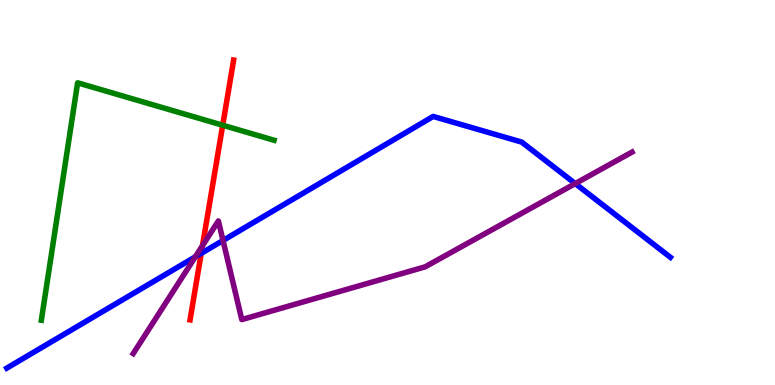[{'lines': ['blue', 'red'], 'intersections': [{'x': 2.6, 'y': 3.42}]}, {'lines': ['green', 'red'], 'intersections': [{'x': 2.87, 'y': 6.75}]}, {'lines': ['purple', 'red'], 'intersections': [{'x': 2.61, 'y': 3.62}]}, {'lines': ['blue', 'green'], 'intersections': []}, {'lines': ['blue', 'purple'], 'intersections': [{'x': 2.52, 'y': 3.33}, {'x': 2.88, 'y': 3.75}, {'x': 7.42, 'y': 5.23}]}, {'lines': ['green', 'purple'], 'intersections': []}]